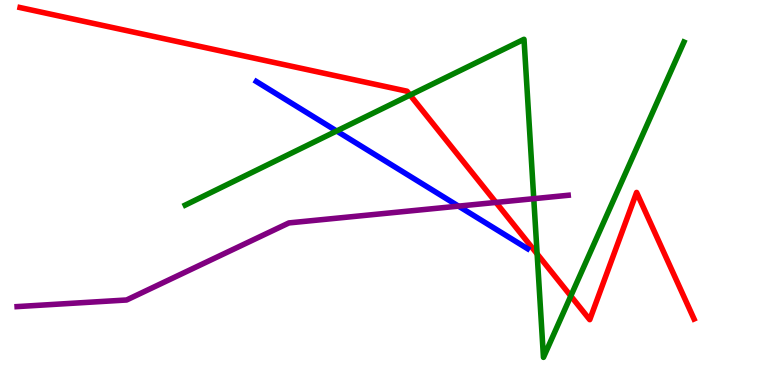[{'lines': ['blue', 'red'], 'intersections': []}, {'lines': ['green', 'red'], 'intersections': [{'x': 5.29, 'y': 7.53}, {'x': 6.93, 'y': 3.4}, {'x': 7.37, 'y': 2.31}]}, {'lines': ['purple', 'red'], 'intersections': [{'x': 6.4, 'y': 4.74}]}, {'lines': ['blue', 'green'], 'intersections': [{'x': 4.34, 'y': 6.6}]}, {'lines': ['blue', 'purple'], 'intersections': [{'x': 5.92, 'y': 4.65}]}, {'lines': ['green', 'purple'], 'intersections': [{'x': 6.89, 'y': 4.84}]}]